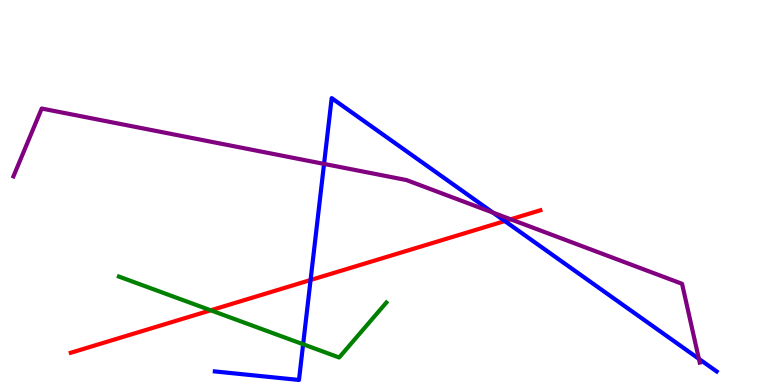[{'lines': ['blue', 'red'], 'intersections': [{'x': 4.01, 'y': 2.73}, {'x': 6.51, 'y': 4.26}]}, {'lines': ['green', 'red'], 'intersections': [{'x': 2.72, 'y': 1.94}]}, {'lines': ['purple', 'red'], 'intersections': [{'x': 6.59, 'y': 4.3}]}, {'lines': ['blue', 'green'], 'intersections': [{'x': 3.91, 'y': 1.06}]}, {'lines': ['blue', 'purple'], 'intersections': [{'x': 4.18, 'y': 5.74}, {'x': 6.36, 'y': 4.48}, {'x': 9.02, 'y': 0.68}]}, {'lines': ['green', 'purple'], 'intersections': []}]